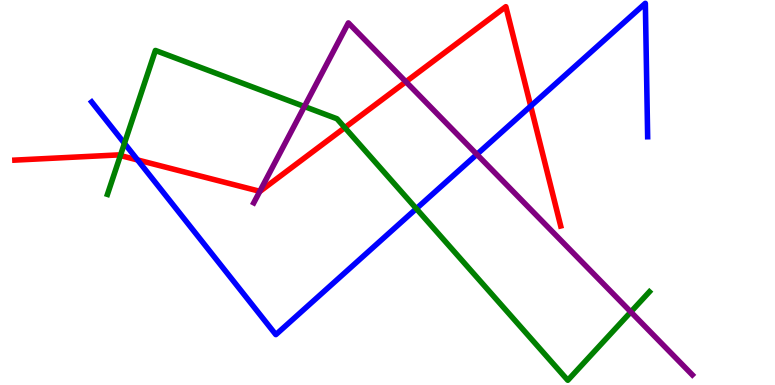[{'lines': ['blue', 'red'], 'intersections': [{'x': 1.78, 'y': 5.85}, {'x': 6.85, 'y': 7.24}]}, {'lines': ['green', 'red'], 'intersections': [{'x': 1.55, 'y': 5.96}, {'x': 4.45, 'y': 6.68}]}, {'lines': ['purple', 'red'], 'intersections': [{'x': 3.35, 'y': 5.03}, {'x': 5.24, 'y': 7.88}]}, {'lines': ['blue', 'green'], 'intersections': [{'x': 1.61, 'y': 6.28}, {'x': 5.37, 'y': 4.58}]}, {'lines': ['blue', 'purple'], 'intersections': [{'x': 6.15, 'y': 5.99}]}, {'lines': ['green', 'purple'], 'intersections': [{'x': 3.93, 'y': 7.23}, {'x': 8.14, 'y': 1.9}]}]